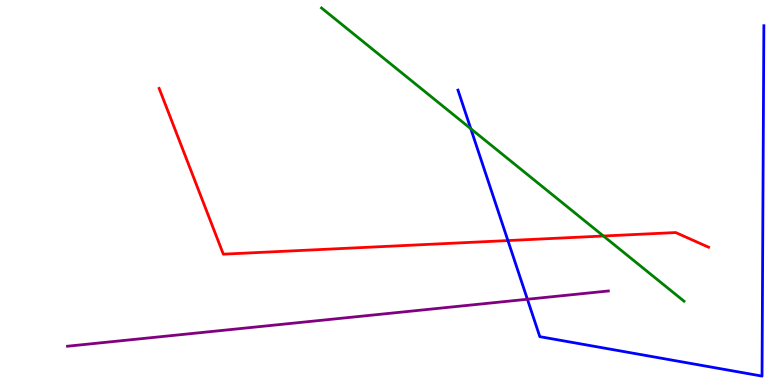[{'lines': ['blue', 'red'], 'intersections': [{'x': 6.55, 'y': 3.75}]}, {'lines': ['green', 'red'], 'intersections': [{'x': 7.79, 'y': 3.87}]}, {'lines': ['purple', 'red'], 'intersections': []}, {'lines': ['blue', 'green'], 'intersections': [{'x': 6.07, 'y': 6.66}]}, {'lines': ['blue', 'purple'], 'intersections': [{'x': 6.81, 'y': 2.23}]}, {'lines': ['green', 'purple'], 'intersections': []}]